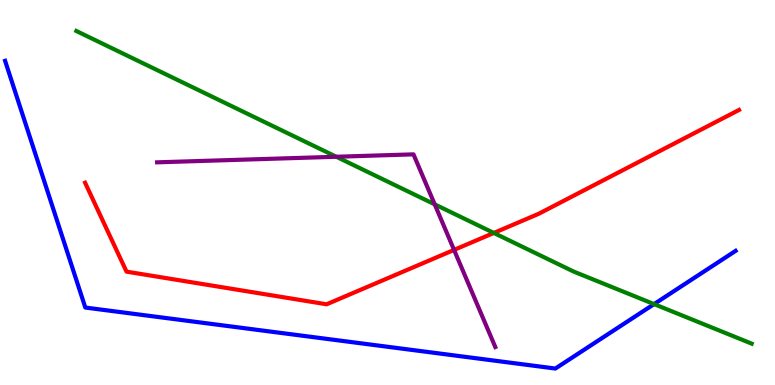[{'lines': ['blue', 'red'], 'intersections': []}, {'lines': ['green', 'red'], 'intersections': [{'x': 6.37, 'y': 3.95}]}, {'lines': ['purple', 'red'], 'intersections': [{'x': 5.86, 'y': 3.51}]}, {'lines': ['blue', 'green'], 'intersections': [{'x': 8.44, 'y': 2.1}]}, {'lines': ['blue', 'purple'], 'intersections': []}, {'lines': ['green', 'purple'], 'intersections': [{'x': 4.34, 'y': 5.93}, {'x': 5.61, 'y': 4.69}]}]